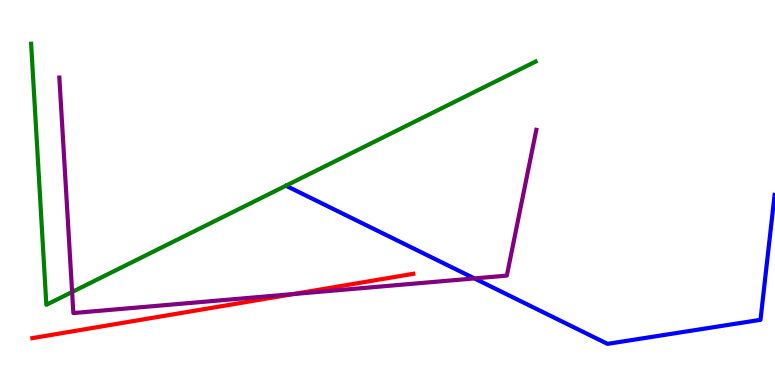[{'lines': ['blue', 'red'], 'intersections': []}, {'lines': ['green', 'red'], 'intersections': []}, {'lines': ['purple', 'red'], 'intersections': [{'x': 3.79, 'y': 2.36}]}, {'lines': ['blue', 'green'], 'intersections': []}, {'lines': ['blue', 'purple'], 'intersections': [{'x': 6.12, 'y': 2.77}]}, {'lines': ['green', 'purple'], 'intersections': [{'x': 0.93, 'y': 2.42}]}]